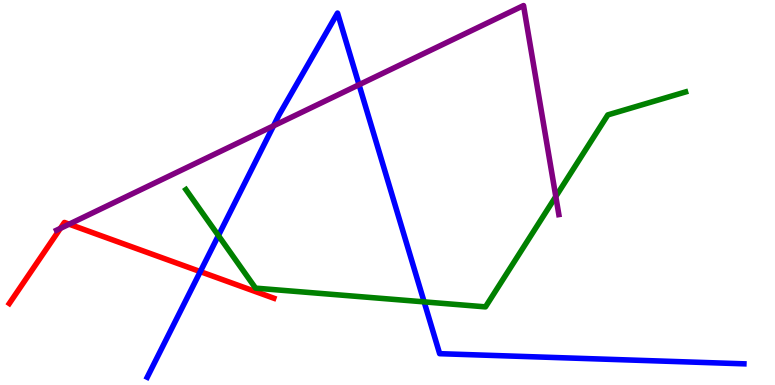[{'lines': ['blue', 'red'], 'intersections': [{'x': 2.58, 'y': 2.95}]}, {'lines': ['green', 'red'], 'intersections': []}, {'lines': ['purple', 'red'], 'intersections': [{'x': 0.779, 'y': 4.07}, {'x': 0.892, 'y': 4.18}]}, {'lines': ['blue', 'green'], 'intersections': [{'x': 2.82, 'y': 3.88}, {'x': 5.47, 'y': 2.16}]}, {'lines': ['blue', 'purple'], 'intersections': [{'x': 3.53, 'y': 6.73}, {'x': 4.63, 'y': 7.8}]}, {'lines': ['green', 'purple'], 'intersections': [{'x': 7.17, 'y': 4.9}]}]